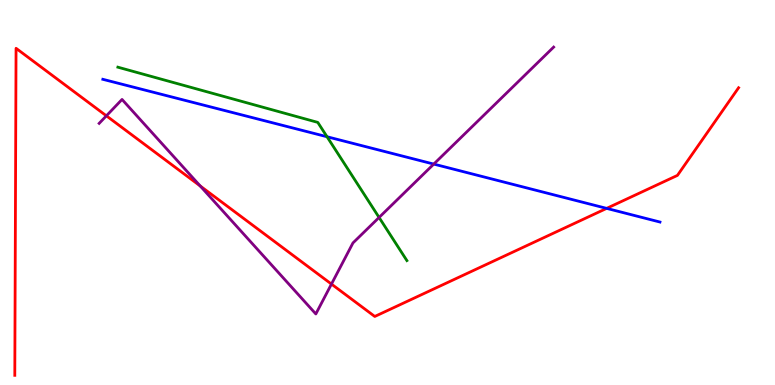[{'lines': ['blue', 'red'], 'intersections': [{'x': 7.83, 'y': 4.59}]}, {'lines': ['green', 'red'], 'intersections': []}, {'lines': ['purple', 'red'], 'intersections': [{'x': 1.37, 'y': 6.99}, {'x': 2.58, 'y': 5.17}, {'x': 4.28, 'y': 2.62}]}, {'lines': ['blue', 'green'], 'intersections': [{'x': 4.22, 'y': 6.45}]}, {'lines': ['blue', 'purple'], 'intersections': [{'x': 5.6, 'y': 5.74}]}, {'lines': ['green', 'purple'], 'intersections': [{'x': 4.89, 'y': 4.35}]}]